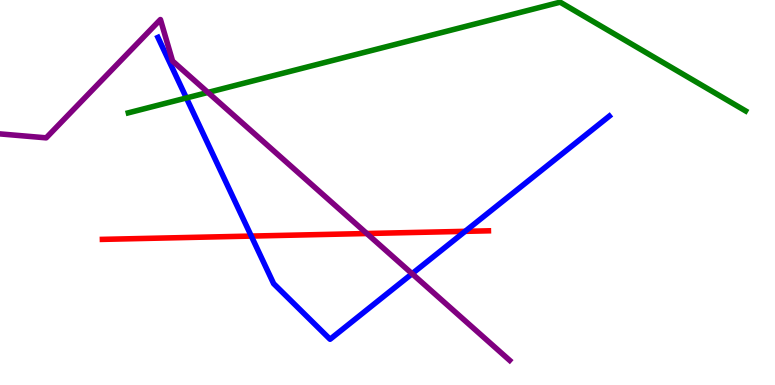[{'lines': ['blue', 'red'], 'intersections': [{'x': 3.24, 'y': 3.87}, {'x': 6.0, 'y': 3.99}]}, {'lines': ['green', 'red'], 'intersections': []}, {'lines': ['purple', 'red'], 'intersections': [{'x': 4.73, 'y': 3.93}]}, {'lines': ['blue', 'green'], 'intersections': [{'x': 2.41, 'y': 7.46}]}, {'lines': ['blue', 'purple'], 'intersections': [{'x': 5.32, 'y': 2.89}]}, {'lines': ['green', 'purple'], 'intersections': [{'x': 2.68, 'y': 7.6}]}]